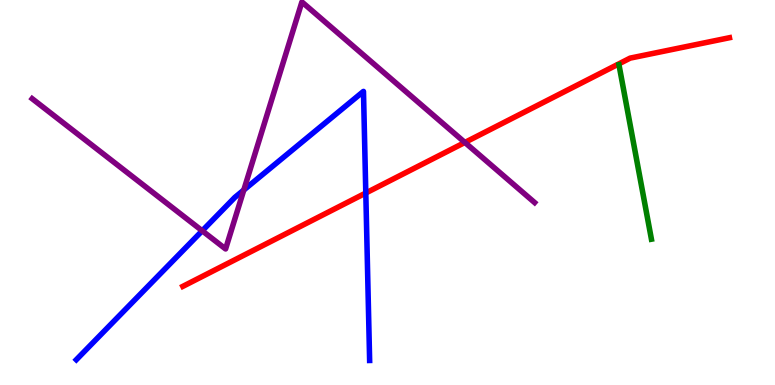[{'lines': ['blue', 'red'], 'intersections': [{'x': 4.72, 'y': 4.99}]}, {'lines': ['green', 'red'], 'intersections': []}, {'lines': ['purple', 'red'], 'intersections': [{'x': 6.0, 'y': 6.3}]}, {'lines': ['blue', 'green'], 'intersections': []}, {'lines': ['blue', 'purple'], 'intersections': [{'x': 2.61, 'y': 4.01}, {'x': 3.15, 'y': 5.06}]}, {'lines': ['green', 'purple'], 'intersections': []}]